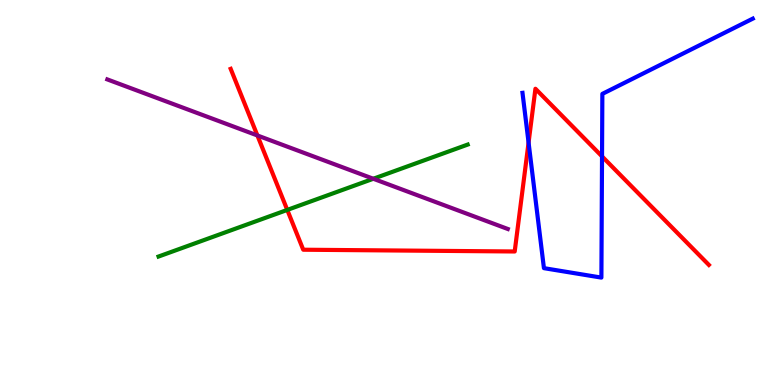[{'lines': ['blue', 'red'], 'intersections': [{'x': 6.82, 'y': 6.3}, {'x': 7.77, 'y': 5.94}]}, {'lines': ['green', 'red'], 'intersections': [{'x': 3.71, 'y': 4.55}]}, {'lines': ['purple', 'red'], 'intersections': [{'x': 3.32, 'y': 6.48}]}, {'lines': ['blue', 'green'], 'intersections': []}, {'lines': ['blue', 'purple'], 'intersections': []}, {'lines': ['green', 'purple'], 'intersections': [{'x': 4.82, 'y': 5.36}]}]